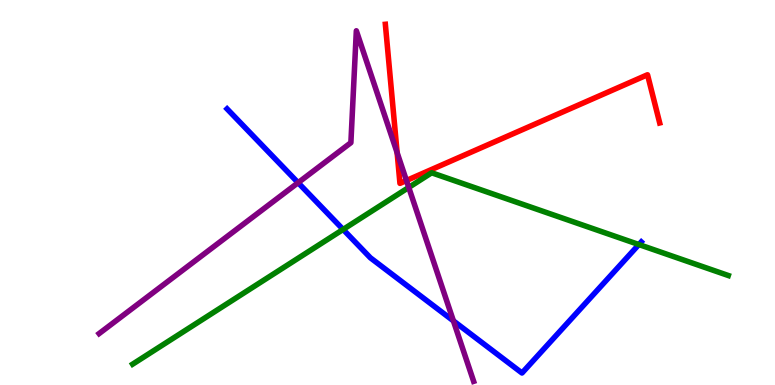[{'lines': ['blue', 'red'], 'intersections': []}, {'lines': ['green', 'red'], 'intersections': []}, {'lines': ['purple', 'red'], 'intersections': [{'x': 5.12, 'y': 6.03}, {'x': 5.24, 'y': 5.31}]}, {'lines': ['blue', 'green'], 'intersections': [{'x': 4.43, 'y': 4.04}, {'x': 8.24, 'y': 3.65}]}, {'lines': ['blue', 'purple'], 'intersections': [{'x': 3.85, 'y': 5.25}, {'x': 5.85, 'y': 1.67}]}, {'lines': ['green', 'purple'], 'intersections': [{'x': 5.27, 'y': 5.13}]}]